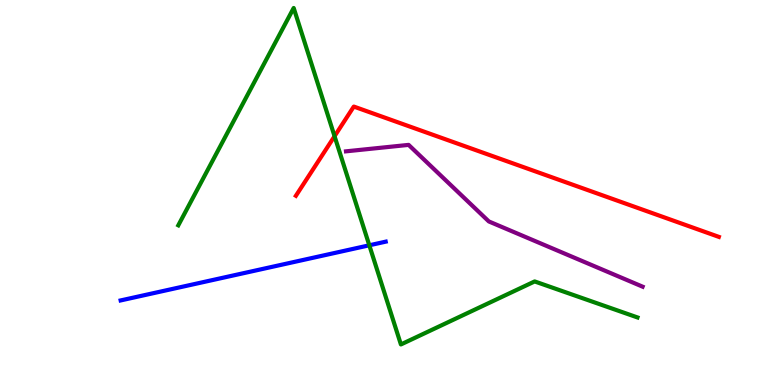[{'lines': ['blue', 'red'], 'intersections': []}, {'lines': ['green', 'red'], 'intersections': [{'x': 4.32, 'y': 6.46}]}, {'lines': ['purple', 'red'], 'intersections': []}, {'lines': ['blue', 'green'], 'intersections': [{'x': 4.77, 'y': 3.63}]}, {'lines': ['blue', 'purple'], 'intersections': []}, {'lines': ['green', 'purple'], 'intersections': []}]